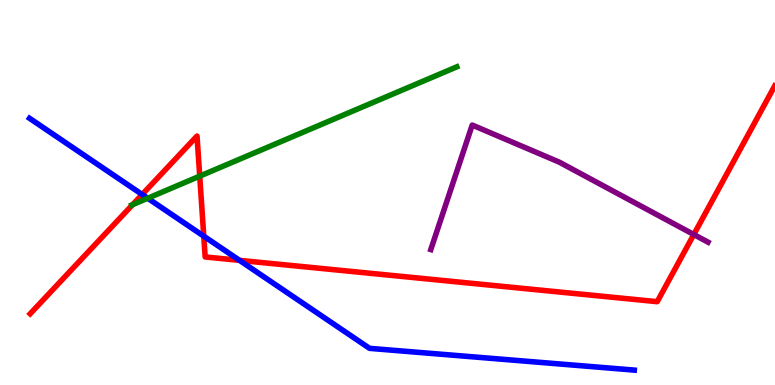[{'lines': ['blue', 'red'], 'intersections': [{'x': 1.83, 'y': 4.95}, {'x': 2.63, 'y': 3.87}, {'x': 3.09, 'y': 3.24}]}, {'lines': ['green', 'red'], 'intersections': [{'x': 1.71, 'y': 4.68}, {'x': 2.58, 'y': 5.42}]}, {'lines': ['purple', 'red'], 'intersections': [{'x': 8.95, 'y': 3.91}]}, {'lines': ['blue', 'green'], 'intersections': [{'x': 1.91, 'y': 4.85}]}, {'lines': ['blue', 'purple'], 'intersections': []}, {'lines': ['green', 'purple'], 'intersections': []}]